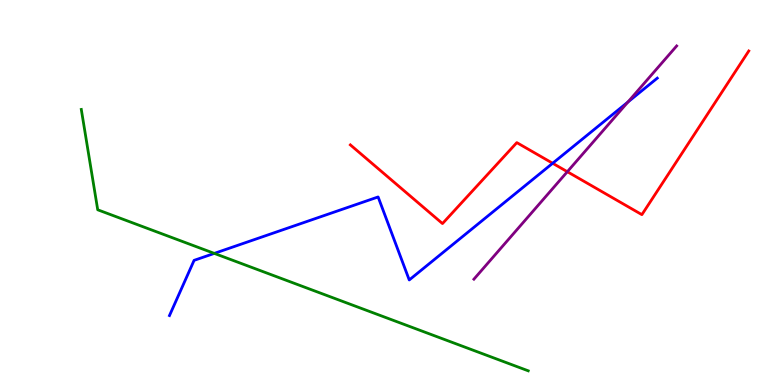[{'lines': ['blue', 'red'], 'intersections': [{'x': 7.13, 'y': 5.76}]}, {'lines': ['green', 'red'], 'intersections': []}, {'lines': ['purple', 'red'], 'intersections': [{'x': 7.32, 'y': 5.54}]}, {'lines': ['blue', 'green'], 'intersections': [{'x': 2.77, 'y': 3.42}]}, {'lines': ['blue', 'purple'], 'intersections': [{'x': 8.1, 'y': 7.35}]}, {'lines': ['green', 'purple'], 'intersections': []}]